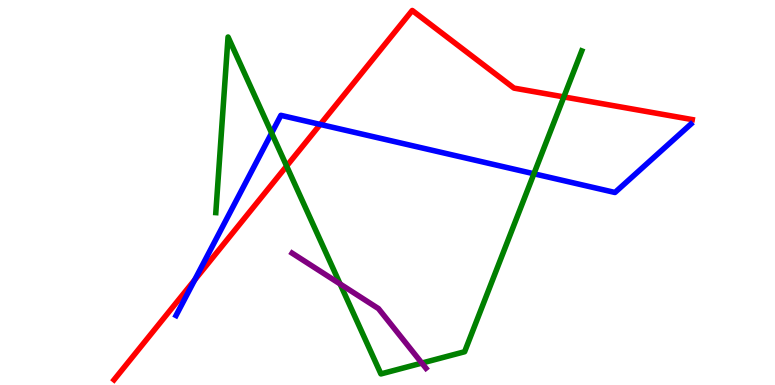[{'lines': ['blue', 'red'], 'intersections': [{'x': 2.51, 'y': 2.73}, {'x': 4.13, 'y': 6.77}]}, {'lines': ['green', 'red'], 'intersections': [{'x': 3.7, 'y': 5.69}, {'x': 7.28, 'y': 7.48}]}, {'lines': ['purple', 'red'], 'intersections': []}, {'lines': ['blue', 'green'], 'intersections': [{'x': 3.5, 'y': 6.54}, {'x': 6.89, 'y': 5.49}]}, {'lines': ['blue', 'purple'], 'intersections': []}, {'lines': ['green', 'purple'], 'intersections': [{'x': 4.39, 'y': 2.62}, {'x': 5.44, 'y': 0.57}]}]